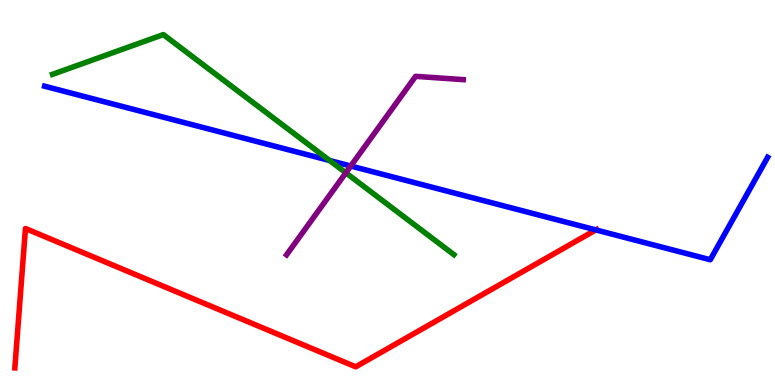[{'lines': ['blue', 'red'], 'intersections': [{'x': 7.69, 'y': 4.03}]}, {'lines': ['green', 'red'], 'intersections': []}, {'lines': ['purple', 'red'], 'intersections': []}, {'lines': ['blue', 'green'], 'intersections': [{'x': 4.25, 'y': 5.83}]}, {'lines': ['blue', 'purple'], 'intersections': [{'x': 4.53, 'y': 5.69}]}, {'lines': ['green', 'purple'], 'intersections': [{'x': 4.46, 'y': 5.51}]}]